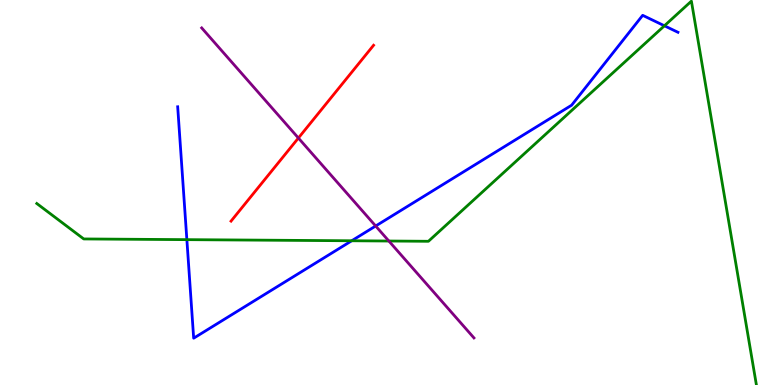[{'lines': ['blue', 'red'], 'intersections': []}, {'lines': ['green', 'red'], 'intersections': []}, {'lines': ['purple', 'red'], 'intersections': [{'x': 3.85, 'y': 6.41}]}, {'lines': ['blue', 'green'], 'intersections': [{'x': 2.41, 'y': 3.78}, {'x': 4.54, 'y': 3.75}, {'x': 8.57, 'y': 9.33}]}, {'lines': ['blue', 'purple'], 'intersections': [{'x': 4.85, 'y': 4.13}]}, {'lines': ['green', 'purple'], 'intersections': [{'x': 5.02, 'y': 3.74}]}]